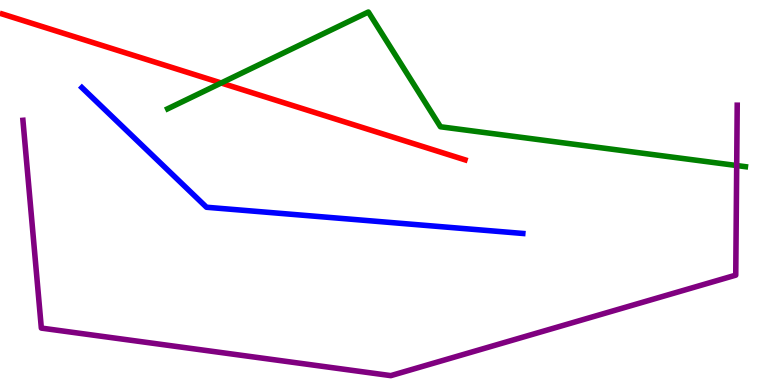[{'lines': ['blue', 'red'], 'intersections': []}, {'lines': ['green', 'red'], 'intersections': [{'x': 2.85, 'y': 7.84}]}, {'lines': ['purple', 'red'], 'intersections': []}, {'lines': ['blue', 'green'], 'intersections': []}, {'lines': ['blue', 'purple'], 'intersections': []}, {'lines': ['green', 'purple'], 'intersections': [{'x': 9.51, 'y': 5.7}]}]